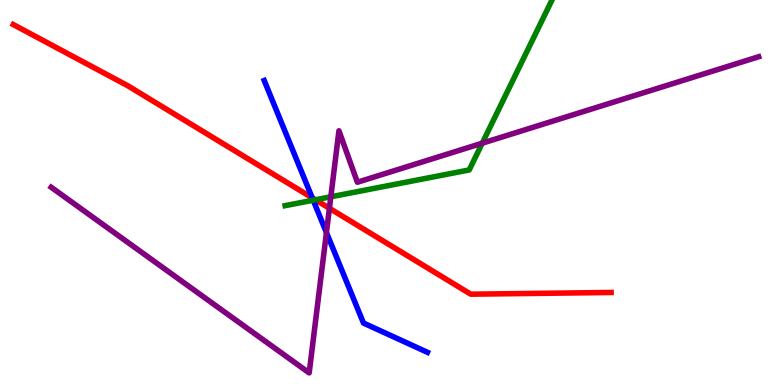[{'lines': ['blue', 'red'], 'intersections': [{'x': 4.03, 'y': 4.86}]}, {'lines': ['green', 'red'], 'intersections': [{'x': 4.07, 'y': 4.81}]}, {'lines': ['purple', 'red'], 'intersections': [{'x': 4.25, 'y': 4.59}]}, {'lines': ['blue', 'green'], 'intersections': [{'x': 4.04, 'y': 4.8}]}, {'lines': ['blue', 'purple'], 'intersections': [{'x': 4.21, 'y': 3.96}]}, {'lines': ['green', 'purple'], 'intersections': [{'x': 4.27, 'y': 4.89}, {'x': 6.22, 'y': 6.28}]}]